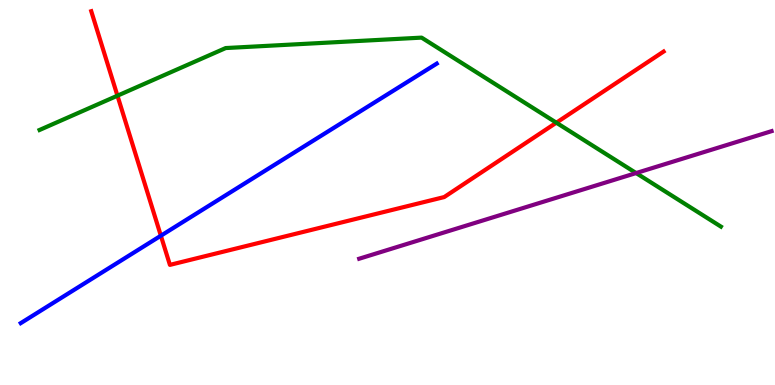[{'lines': ['blue', 'red'], 'intersections': [{'x': 2.08, 'y': 3.88}]}, {'lines': ['green', 'red'], 'intersections': [{'x': 1.52, 'y': 7.51}, {'x': 7.18, 'y': 6.81}]}, {'lines': ['purple', 'red'], 'intersections': []}, {'lines': ['blue', 'green'], 'intersections': []}, {'lines': ['blue', 'purple'], 'intersections': []}, {'lines': ['green', 'purple'], 'intersections': [{'x': 8.21, 'y': 5.5}]}]